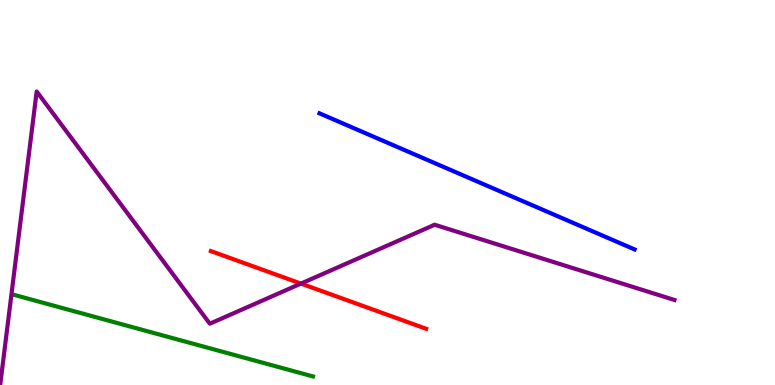[{'lines': ['blue', 'red'], 'intersections': []}, {'lines': ['green', 'red'], 'intersections': []}, {'lines': ['purple', 'red'], 'intersections': [{'x': 3.88, 'y': 2.63}]}, {'lines': ['blue', 'green'], 'intersections': []}, {'lines': ['blue', 'purple'], 'intersections': []}, {'lines': ['green', 'purple'], 'intersections': []}]